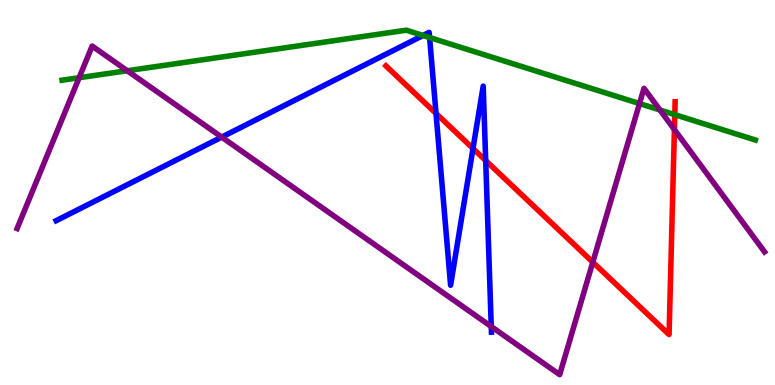[{'lines': ['blue', 'red'], 'intersections': [{'x': 5.63, 'y': 7.05}, {'x': 6.1, 'y': 6.14}, {'x': 6.27, 'y': 5.83}]}, {'lines': ['green', 'red'], 'intersections': [{'x': 8.71, 'y': 7.02}]}, {'lines': ['purple', 'red'], 'intersections': [{'x': 7.65, 'y': 3.19}, {'x': 8.7, 'y': 6.63}]}, {'lines': ['blue', 'green'], 'intersections': [{'x': 5.46, 'y': 9.08}, {'x': 5.54, 'y': 9.03}]}, {'lines': ['blue', 'purple'], 'intersections': [{'x': 2.86, 'y': 6.44}, {'x': 6.34, 'y': 1.52}]}, {'lines': ['green', 'purple'], 'intersections': [{'x': 1.02, 'y': 7.98}, {'x': 1.64, 'y': 8.16}, {'x': 8.25, 'y': 7.31}, {'x': 8.52, 'y': 7.14}]}]